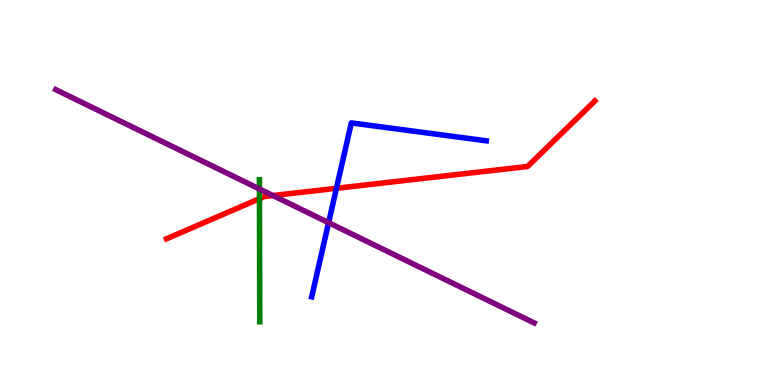[{'lines': ['blue', 'red'], 'intersections': [{'x': 4.34, 'y': 5.11}]}, {'lines': ['green', 'red'], 'intersections': [{'x': 3.35, 'y': 4.84}]}, {'lines': ['purple', 'red'], 'intersections': [{'x': 3.52, 'y': 4.92}]}, {'lines': ['blue', 'green'], 'intersections': []}, {'lines': ['blue', 'purple'], 'intersections': [{'x': 4.24, 'y': 4.22}]}, {'lines': ['green', 'purple'], 'intersections': [{'x': 3.35, 'y': 5.09}]}]